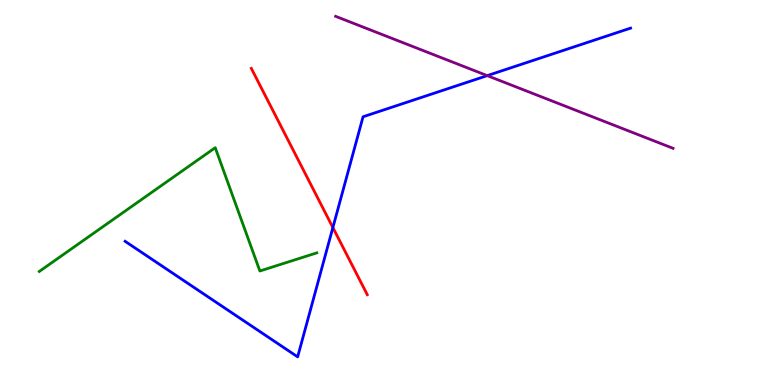[{'lines': ['blue', 'red'], 'intersections': [{'x': 4.3, 'y': 4.09}]}, {'lines': ['green', 'red'], 'intersections': []}, {'lines': ['purple', 'red'], 'intersections': []}, {'lines': ['blue', 'green'], 'intersections': []}, {'lines': ['blue', 'purple'], 'intersections': [{'x': 6.29, 'y': 8.04}]}, {'lines': ['green', 'purple'], 'intersections': []}]